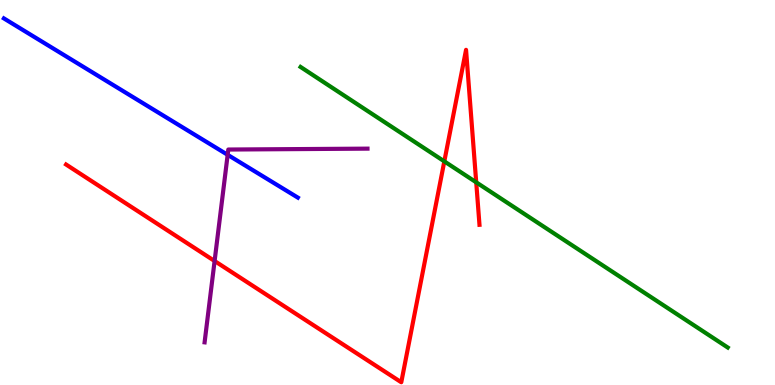[{'lines': ['blue', 'red'], 'intersections': []}, {'lines': ['green', 'red'], 'intersections': [{'x': 5.73, 'y': 5.81}, {'x': 6.14, 'y': 5.26}]}, {'lines': ['purple', 'red'], 'intersections': [{'x': 2.77, 'y': 3.22}]}, {'lines': ['blue', 'green'], 'intersections': []}, {'lines': ['blue', 'purple'], 'intersections': [{'x': 2.94, 'y': 5.98}]}, {'lines': ['green', 'purple'], 'intersections': []}]